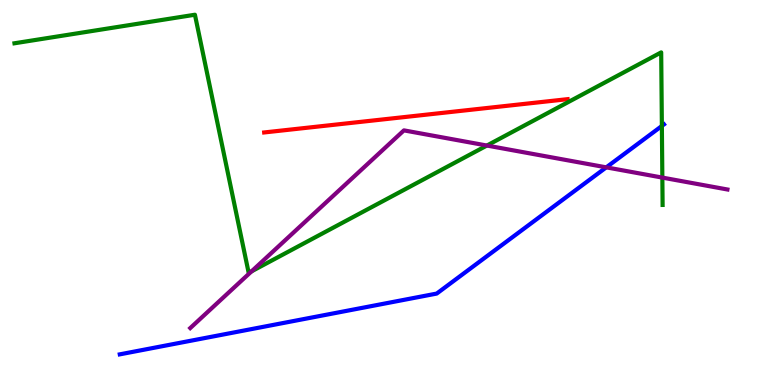[{'lines': ['blue', 'red'], 'intersections': []}, {'lines': ['green', 'red'], 'intersections': []}, {'lines': ['purple', 'red'], 'intersections': []}, {'lines': ['blue', 'green'], 'intersections': [{'x': 8.54, 'y': 6.73}]}, {'lines': ['blue', 'purple'], 'intersections': [{'x': 7.82, 'y': 5.65}]}, {'lines': ['green', 'purple'], 'intersections': [{'x': 3.25, 'y': 2.95}, {'x': 6.28, 'y': 6.22}, {'x': 8.55, 'y': 5.39}]}]